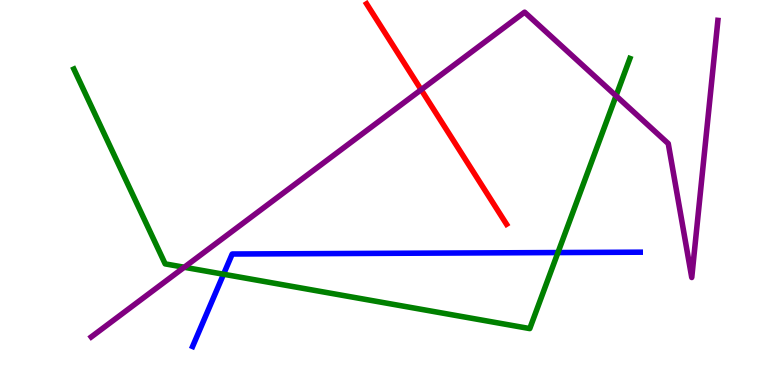[{'lines': ['blue', 'red'], 'intersections': []}, {'lines': ['green', 'red'], 'intersections': []}, {'lines': ['purple', 'red'], 'intersections': [{'x': 5.43, 'y': 7.67}]}, {'lines': ['blue', 'green'], 'intersections': [{'x': 2.88, 'y': 2.88}, {'x': 7.2, 'y': 3.44}]}, {'lines': ['blue', 'purple'], 'intersections': []}, {'lines': ['green', 'purple'], 'intersections': [{'x': 2.38, 'y': 3.06}, {'x': 7.95, 'y': 7.51}]}]